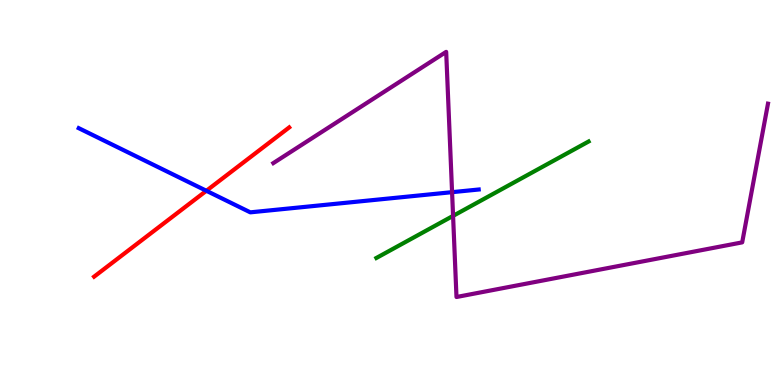[{'lines': ['blue', 'red'], 'intersections': [{'x': 2.66, 'y': 5.04}]}, {'lines': ['green', 'red'], 'intersections': []}, {'lines': ['purple', 'red'], 'intersections': []}, {'lines': ['blue', 'green'], 'intersections': []}, {'lines': ['blue', 'purple'], 'intersections': [{'x': 5.83, 'y': 5.01}]}, {'lines': ['green', 'purple'], 'intersections': [{'x': 5.85, 'y': 4.39}]}]